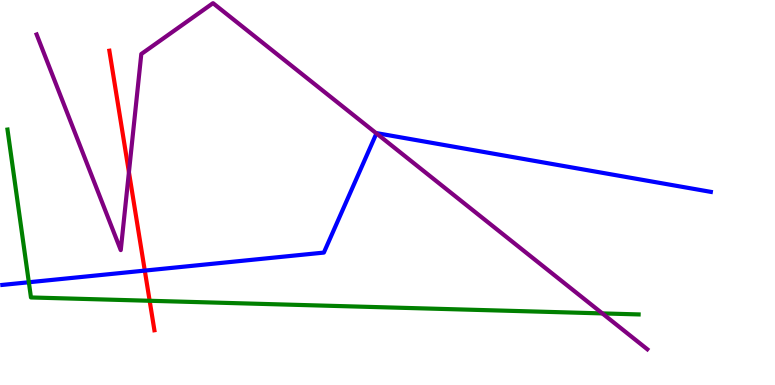[{'lines': ['blue', 'red'], 'intersections': [{'x': 1.87, 'y': 2.97}]}, {'lines': ['green', 'red'], 'intersections': [{'x': 1.93, 'y': 2.19}]}, {'lines': ['purple', 'red'], 'intersections': [{'x': 1.66, 'y': 5.53}]}, {'lines': ['blue', 'green'], 'intersections': [{'x': 0.372, 'y': 2.67}]}, {'lines': ['blue', 'purple'], 'intersections': [{'x': 4.86, 'y': 6.53}]}, {'lines': ['green', 'purple'], 'intersections': [{'x': 7.77, 'y': 1.86}]}]